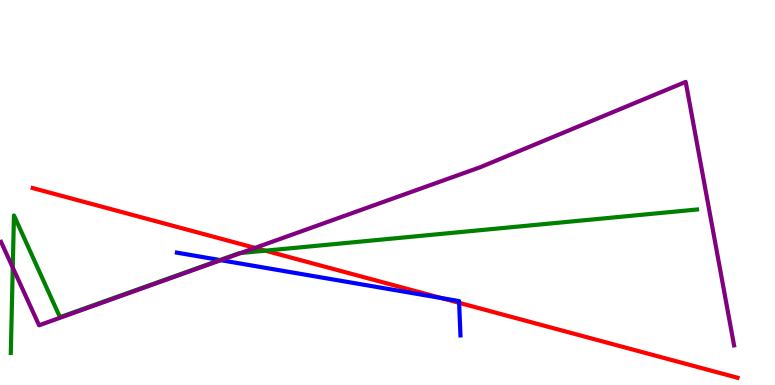[{'lines': ['blue', 'red'], 'intersections': [{'x': 5.7, 'y': 2.26}, {'x': 5.92, 'y': 2.13}]}, {'lines': ['green', 'red'], 'intersections': [{'x': 3.42, 'y': 3.49}]}, {'lines': ['purple', 'red'], 'intersections': [{'x': 3.29, 'y': 3.56}]}, {'lines': ['blue', 'green'], 'intersections': [{'x': 2.84, 'y': 3.25}]}, {'lines': ['blue', 'purple'], 'intersections': [{'x': 2.85, 'y': 3.24}]}, {'lines': ['green', 'purple'], 'intersections': [{'x': 0.165, 'y': 3.05}, {'x': 3.11, 'y': 3.43}]}]